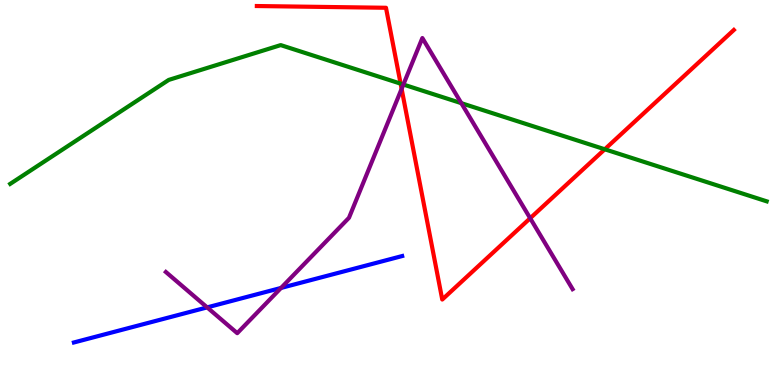[{'lines': ['blue', 'red'], 'intersections': []}, {'lines': ['green', 'red'], 'intersections': [{'x': 5.17, 'y': 7.83}, {'x': 7.8, 'y': 6.12}]}, {'lines': ['purple', 'red'], 'intersections': [{'x': 5.18, 'y': 7.69}, {'x': 6.84, 'y': 4.33}]}, {'lines': ['blue', 'green'], 'intersections': []}, {'lines': ['blue', 'purple'], 'intersections': [{'x': 2.67, 'y': 2.02}, {'x': 3.63, 'y': 2.52}]}, {'lines': ['green', 'purple'], 'intersections': [{'x': 5.2, 'y': 7.8}, {'x': 5.95, 'y': 7.32}]}]